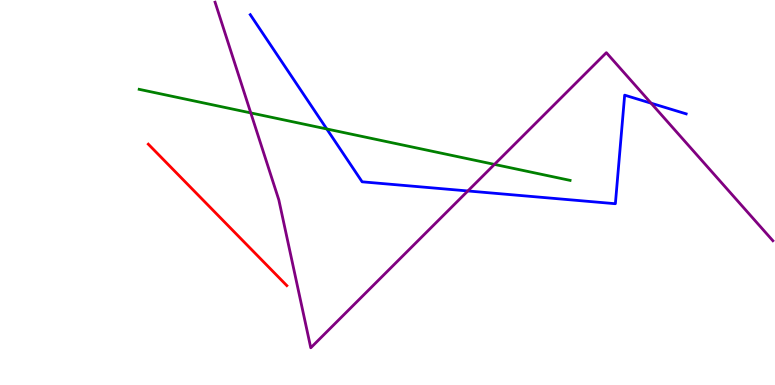[{'lines': ['blue', 'red'], 'intersections': []}, {'lines': ['green', 'red'], 'intersections': []}, {'lines': ['purple', 'red'], 'intersections': []}, {'lines': ['blue', 'green'], 'intersections': [{'x': 4.22, 'y': 6.65}]}, {'lines': ['blue', 'purple'], 'intersections': [{'x': 6.04, 'y': 5.04}, {'x': 8.4, 'y': 7.32}]}, {'lines': ['green', 'purple'], 'intersections': [{'x': 3.24, 'y': 7.07}, {'x': 6.38, 'y': 5.73}]}]